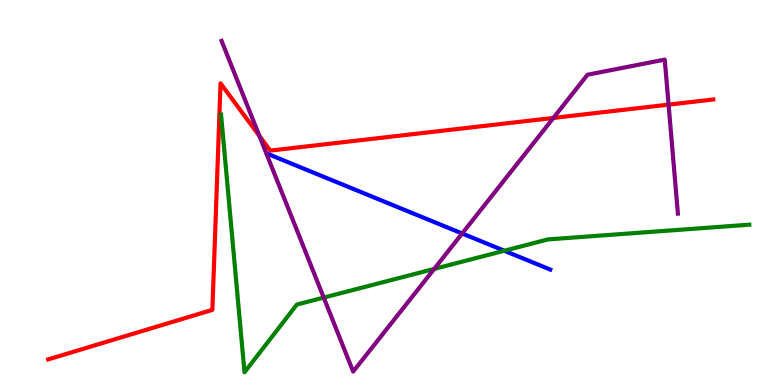[{'lines': ['blue', 'red'], 'intersections': []}, {'lines': ['green', 'red'], 'intersections': []}, {'lines': ['purple', 'red'], 'intersections': [{'x': 3.35, 'y': 6.47}, {'x': 7.14, 'y': 6.94}, {'x': 8.63, 'y': 7.28}]}, {'lines': ['blue', 'green'], 'intersections': [{'x': 6.51, 'y': 3.49}]}, {'lines': ['blue', 'purple'], 'intersections': [{'x': 5.96, 'y': 3.94}]}, {'lines': ['green', 'purple'], 'intersections': [{'x': 4.18, 'y': 2.27}, {'x': 5.6, 'y': 3.01}]}]